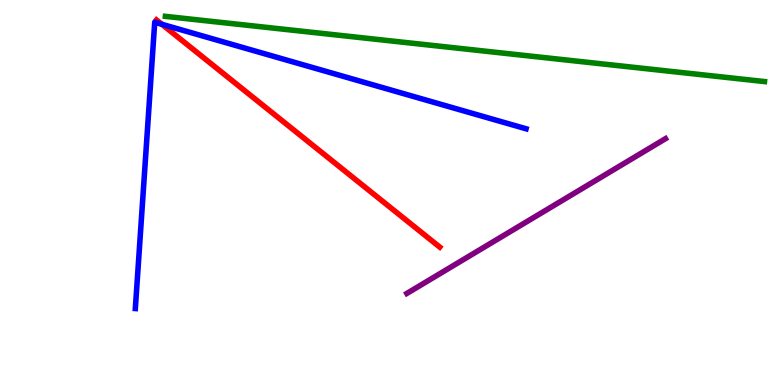[{'lines': ['blue', 'red'], 'intersections': [{'x': 2.09, 'y': 9.37}]}, {'lines': ['green', 'red'], 'intersections': []}, {'lines': ['purple', 'red'], 'intersections': []}, {'lines': ['blue', 'green'], 'intersections': []}, {'lines': ['blue', 'purple'], 'intersections': []}, {'lines': ['green', 'purple'], 'intersections': []}]